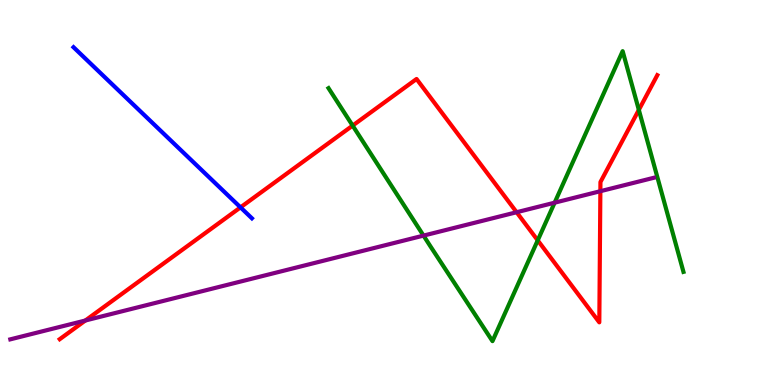[{'lines': ['blue', 'red'], 'intersections': [{'x': 3.1, 'y': 4.61}]}, {'lines': ['green', 'red'], 'intersections': [{'x': 4.55, 'y': 6.74}, {'x': 6.94, 'y': 3.76}, {'x': 8.24, 'y': 7.15}]}, {'lines': ['purple', 'red'], 'intersections': [{'x': 1.1, 'y': 1.68}, {'x': 6.67, 'y': 4.49}, {'x': 7.75, 'y': 5.03}]}, {'lines': ['blue', 'green'], 'intersections': []}, {'lines': ['blue', 'purple'], 'intersections': []}, {'lines': ['green', 'purple'], 'intersections': [{'x': 5.46, 'y': 3.88}, {'x': 7.16, 'y': 4.74}]}]